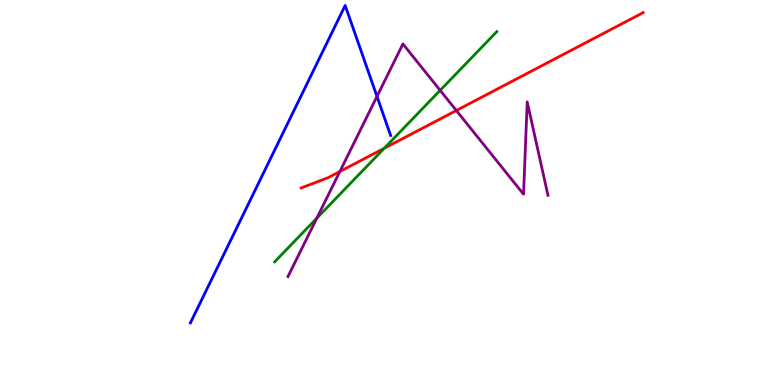[{'lines': ['blue', 'red'], 'intersections': []}, {'lines': ['green', 'red'], 'intersections': [{'x': 4.96, 'y': 6.15}]}, {'lines': ['purple', 'red'], 'intersections': [{'x': 4.39, 'y': 5.55}, {'x': 5.89, 'y': 7.13}]}, {'lines': ['blue', 'green'], 'intersections': []}, {'lines': ['blue', 'purple'], 'intersections': [{'x': 4.86, 'y': 7.5}]}, {'lines': ['green', 'purple'], 'intersections': [{'x': 4.09, 'y': 4.33}, {'x': 5.68, 'y': 7.65}]}]